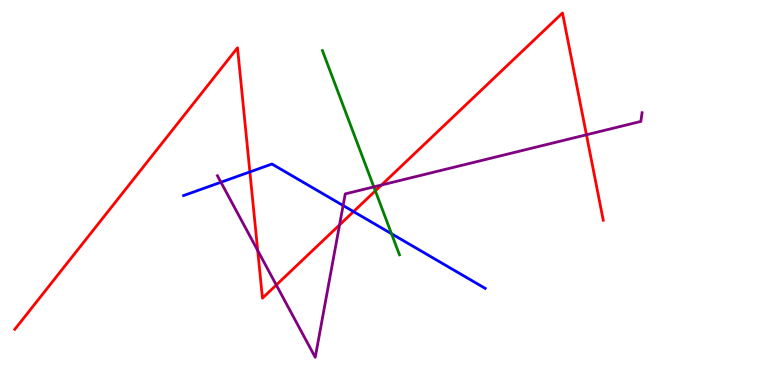[{'lines': ['blue', 'red'], 'intersections': [{'x': 3.22, 'y': 5.53}, {'x': 4.56, 'y': 4.5}]}, {'lines': ['green', 'red'], 'intersections': [{'x': 4.84, 'y': 5.04}]}, {'lines': ['purple', 'red'], 'intersections': [{'x': 3.33, 'y': 3.49}, {'x': 3.57, 'y': 2.6}, {'x': 4.38, 'y': 4.16}, {'x': 4.92, 'y': 5.19}, {'x': 7.57, 'y': 6.5}]}, {'lines': ['blue', 'green'], 'intersections': [{'x': 5.05, 'y': 3.93}]}, {'lines': ['blue', 'purple'], 'intersections': [{'x': 2.85, 'y': 5.27}, {'x': 4.43, 'y': 4.66}]}, {'lines': ['green', 'purple'], 'intersections': [{'x': 4.82, 'y': 5.15}]}]